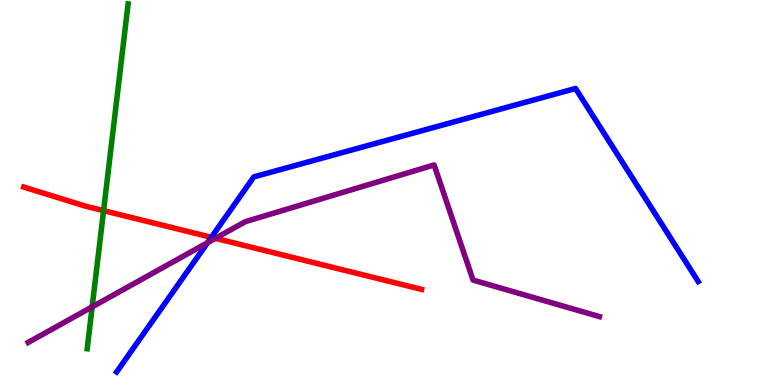[{'lines': ['blue', 'red'], 'intersections': [{'x': 2.73, 'y': 3.84}]}, {'lines': ['green', 'red'], 'intersections': [{'x': 1.34, 'y': 4.53}]}, {'lines': ['purple', 'red'], 'intersections': [{'x': 2.78, 'y': 3.81}]}, {'lines': ['blue', 'green'], 'intersections': []}, {'lines': ['blue', 'purple'], 'intersections': [{'x': 2.68, 'y': 3.7}]}, {'lines': ['green', 'purple'], 'intersections': [{'x': 1.19, 'y': 2.03}]}]